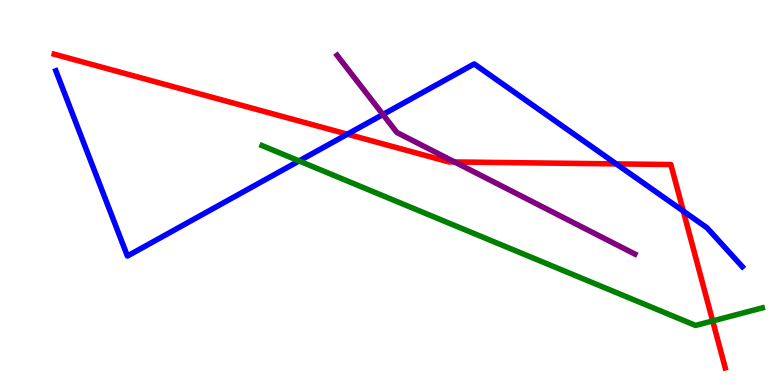[{'lines': ['blue', 'red'], 'intersections': [{'x': 4.48, 'y': 6.51}, {'x': 7.95, 'y': 5.74}, {'x': 8.82, 'y': 4.52}]}, {'lines': ['green', 'red'], 'intersections': [{'x': 9.2, 'y': 1.66}]}, {'lines': ['purple', 'red'], 'intersections': [{'x': 5.87, 'y': 5.79}]}, {'lines': ['blue', 'green'], 'intersections': [{'x': 3.86, 'y': 5.82}]}, {'lines': ['blue', 'purple'], 'intersections': [{'x': 4.94, 'y': 7.03}]}, {'lines': ['green', 'purple'], 'intersections': []}]